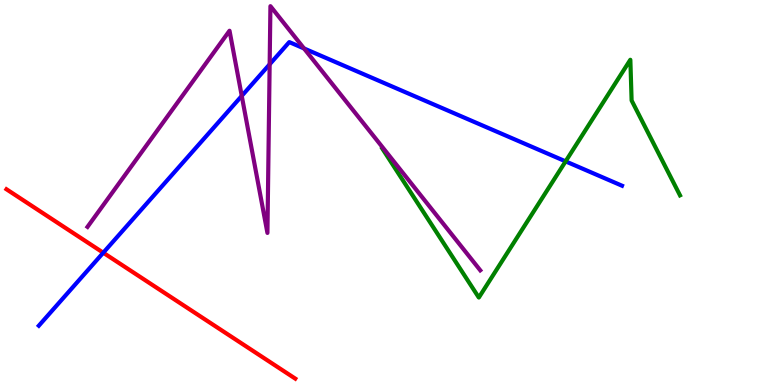[{'lines': ['blue', 'red'], 'intersections': [{'x': 1.33, 'y': 3.44}]}, {'lines': ['green', 'red'], 'intersections': []}, {'lines': ['purple', 'red'], 'intersections': []}, {'lines': ['blue', 'green'], 'intersections': [{'x': 7.3, 'y': 5.81}]}, {'lines': ['blue', 'purple'], 'intersections': [{'x': 3.12, 'y': 7.51}, {'x': 3.48, 'y': 8.33}, {'x': 3.92, 'y': 8.74}]}, {'lines': ['green', 'purple'], 'intersections': []}]